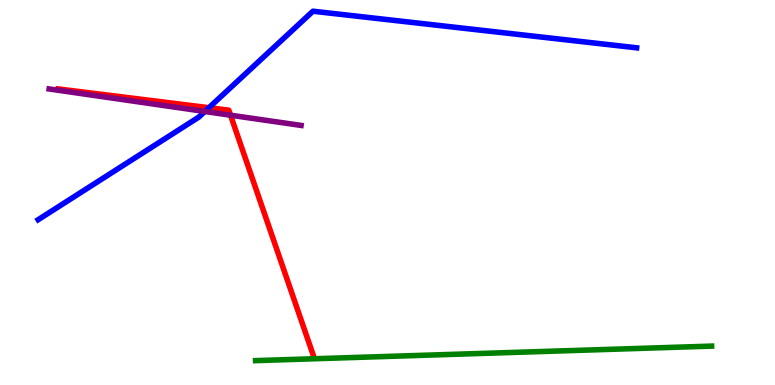[{'lines': ['blue', 'red'], 'intersections': [{'x': 2.7, 'y': 7.2}]}, {'lines': ['green', 'red'], 'intersections': []}, {'lines': ['purple', 'red'], 'intersections': [{'x': 2.97, 'y': 7.01}]}, {'lines': ['blue', 'green'], 'intersections': []}, {'lines': ['blue', 'purple'], 'intersections': [{'x': 2.64, 'y': 7.1}]}, {'lines': ['green', 'purple'], 'intersections': []}]